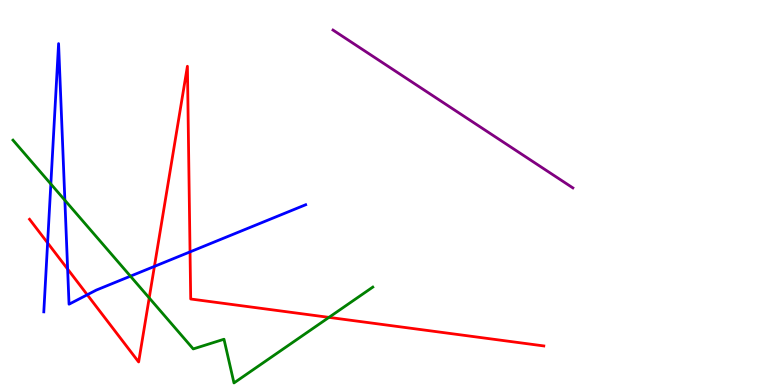[{'lines': ['blue', 'red'], 'intersections': [{'x': 0.614, 'y': 3.69}, {'x': 0.873, 'y': 3.01}, {'x': 1.13, 'y': 2.34}, {'x': 1.99, 'y': 3.08}, {'x': 2.45, 'y': 3.46}]}, {'lines': ['green', 'red'], 'intersections': [{'x': 1.93, 'y': 2.26}, {'x': 4.24, 'y': 1.76}]}, {'lines': ['purple', 'red'], 'intersections': []}, {'lines': ['blue', 'green'], 'intersections': [{'x': 0.656, 'y': 5.22}, {'x': 0.837, 'y': 4.8}, {'x': 1.68, 'y': 2.83}]}, {'lines': ['blue', 'purple'], 'intersections': []}, {'lines': ['green', 'purple'], 'intersections': []}]